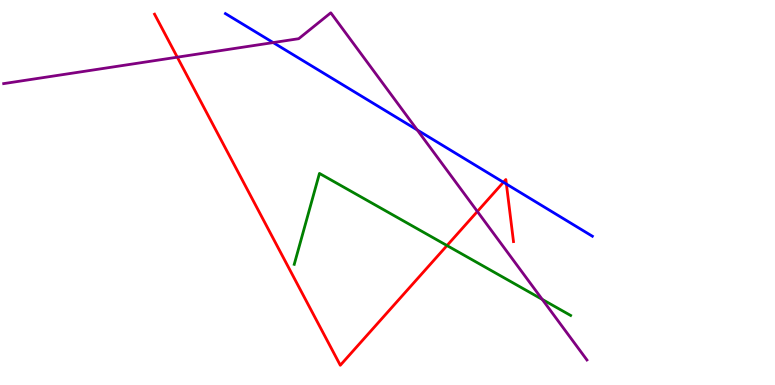[{'lines': ['blue', 'red'], 'intersections': [{'x': 6.5, 'y': 5.27}, {'x': 6.53, 'y': 5.22}]}, {'lines': ['green', 'red'], 'intersections': [{'x': 5.77, 'y': 3.62}]}, {'lines': ['purple', 'red'], 'intersections': [{'x': 2.29, 'y': 8.51}, {'x': 6.16, 'y': 4.51}]}, {'lines': ['blue', 'green'], 'intersections': []}, {'lines': ['blue', 'purple'], 'intersections': [{'x': 3.53, 'y': 8.89}, {'x': 5.38, 'y': 6.62}]}, {'lines': ['green', 'purple'], 'intersections': [{'x': 7.0, 'y': 2.22}]}]